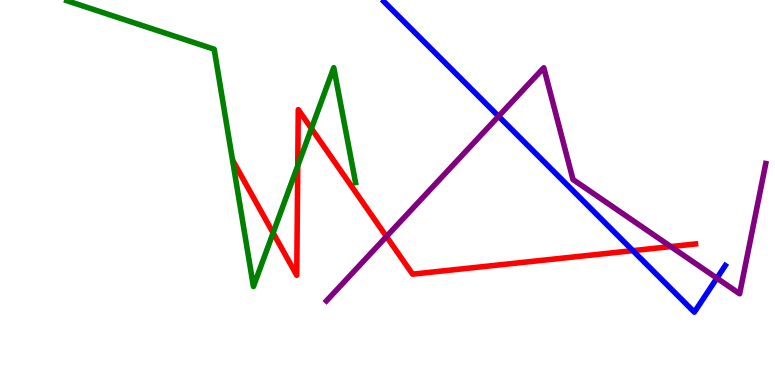[{'lines': ['blue', 'red'], 'intersections': [{'x': 8.17, 'y': 3.49}]}, {'lines': ['green', 'red'], 'intersections': [{'x': 3.52, 'y': 3.95}, {'x': 3.84, 'y': 5.69}, {'x': 4.02, 'y': 6.66}]}, {'lines': ['purple', 'red'], 'intersections': [{'x': 4.99, 'y': 3.86}, {'x': 8.66, 'y': 3.6}]}, {'lines': ['blue', 'green'], 'intersections': []}, {'lines': ['blue', 'purple'], 'intersections': [{'x': 6.43, 'y': 6.98}, {'x': 9.25, 'y': 2.77}]}, {'lines': ['green', 'purple'], 'intersections': []}]